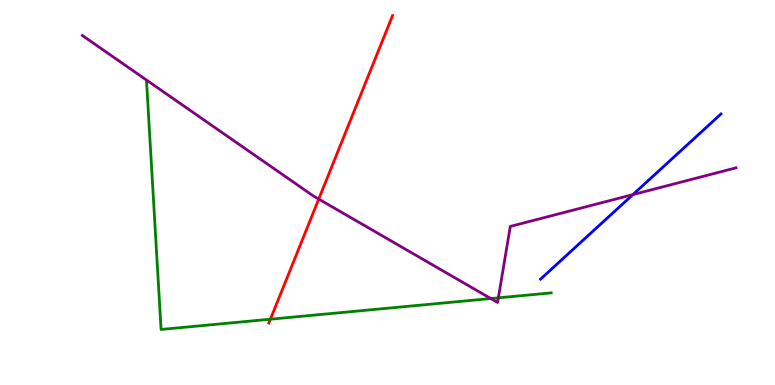[{'lines': ['blue', 'red'], 'intersections': []}, {'lines': ['green', 'red'], 'intersections': [{'x': 3.49, 'y': 1.71}]}, {'lines': ['purple', 'red'], 'intersections': [{'x': 4.11, 'y': 4.83}]}, {'lines': ['blue', 'green'], 'intersections': []}, {'lines': ['blue', 'purple'], 'intersections': [{'x': 8.17, 'y': 4.95}]}, {'lines': ['green', 'purple'], 'intersections': [{'x': 6.33, 'y': 2.25}, {'x': 6.43, 'y': 2.26}]}]